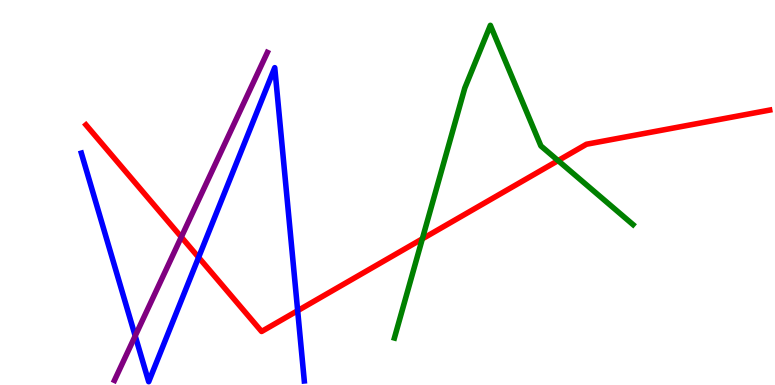[{'lines': ['blue', 'red'], 'intersections': [{'x': 2.56, 'y': 3.32}, {'x': 3.84, 'y': 1.93}]}, {'lines': ['green', 'red'], 'intersections': [{'x': 5.45, 'y': 3.8}, {'x': 7.2, 'y': 5.83}]}, {'lines': ['purple', 'red'], 'intersections': [{'x': 2.34, 'y': 3.84}]}, {'lines': ['blue', 'green'], 'intersections': []}, {'lines': ['blue', 'purple'], 'intersections': [{'x': 1.74, 'y': 1.28}]}, {'lines': ['green', 'purple'], 'intersections': []}]